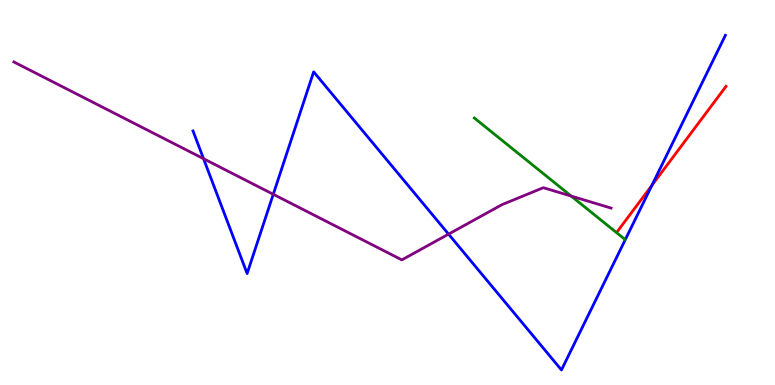[{'lines': ['blue', 'red'], 'intersections': [{'x': 8.41, 'y': 5.18}]}, {'lines': ['green', 'red'], 'intersections': []}, {'lines': ['purple', 'red'], 'intersections': []}, {'lines': ['blue', 'green'], 'intersections': []}, {'lines': ['blue', 'purple'], 'intersections': [{'x': 2.63, 'y': 5.88}, {'x': 3.53, 'y': 4.95}, {'x': 5.79, 'y': 3.92}]}, {'lines': ['green', 'purple'], 'intersections': [{'x': 7.37, 'y': 4.91}]}]